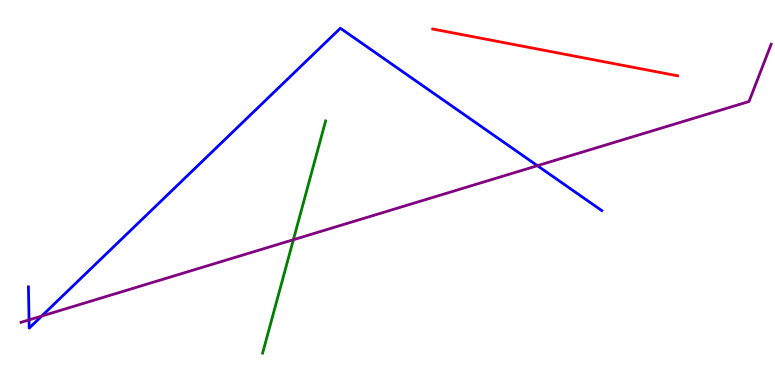[{'lines': ['blue', 'red'], 'intersections': []}, {'lines': ['green', 'red'], 'intersections': []}, {'lines': ['purple', 'red'], 'intersections': []}, {'lines': ['blue', 'green'], 'intersections': []}, {'lines': ['blue', 'purple'], 'intersections': [{'x': 0.375, 'y': 1.69}, {'x': 0.539, 'y': 1.79}, {'x': 6.93, 'y': 5.7}]}, {'lines': ['green', 'purple'], 'intersections': [{'x': 3.79, 'y': 3.77}]}]